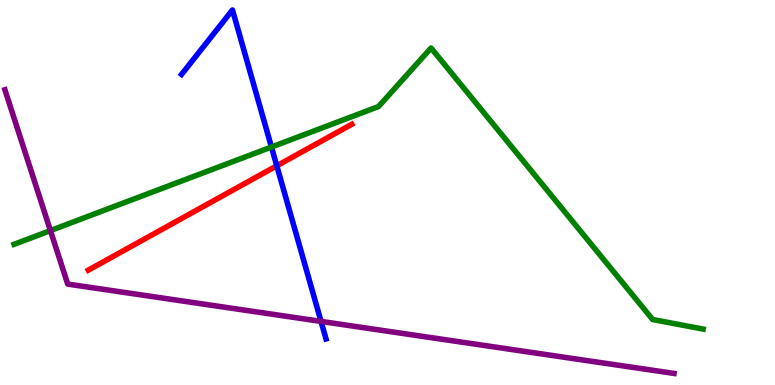[{'lines': ['blue', 'red'], 'intersections': [{'x': 3.57, 'y': 5.69}]}, {'lines': ['green', 'red'], 'intersections': []}, {'lines': ['purple', 'red'], 'intersections': []}, {'lines': ['blue', 'green'], 'intersections': [{'x': 3.5, 'y': 6.18}]}, {'lines': ['blue', 'purple'], 'intersections': [{'x': 4.14, 'y': 1.65}]}, {'lines': ['green', 'purple'], 'intersections': [{'x': 0.651, 'y': 4.01}]}]